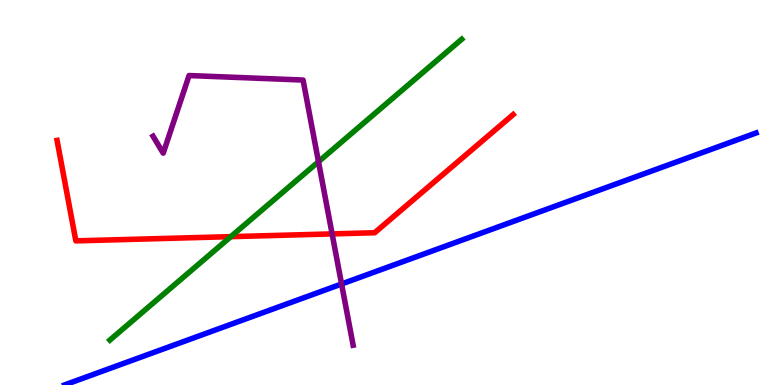[{'lines': ['blue', 'red'], 'intersections': []}, {'lines': ['green', 'red'], 'intersections': [{'x': 2.98, 'y': 3.85}]}, {'lines': ['purple', 'red'], 'intersections': [{'x': 4.29, 'y': 3.92}]}, {'lines': ['blue', 'green'], 'intersections': []}, {'lines': ['blue', 'purple'], 'intersections': [{'x': 4.41, 'y': 2.62}]}, {'lines': ['green', 'purple'], 'intersections': [{'x': 4.11, 'y': 5.8}]}]